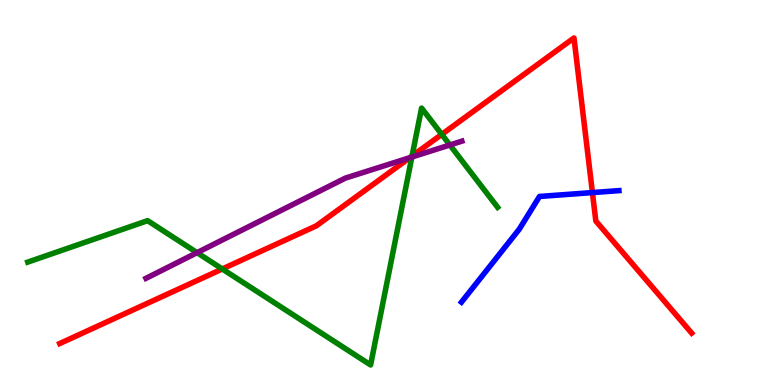[{'lines': ['blue', 'red'], 'intersections': [{'x': 7.64, 'y': 5.0}]}, {'lines': ['green', 'red'], 'intersections': [{'x': 2.87, 'y': 3.01}, {'x': 5.32, 'y': 5.95}, {'x': 5.7, 'y': 6.51}]}, {'lines': ['purple', 'red'], 'intersections': [{'x': 5.29, 'y': 5.9}]}, {'lines': ['blue', 'green'], 'intersections': []}, {'lines': ['blue', 'purple'], 'intersections': []}, {'lines': ['green', 'purple'], 'intersections': [{'x': 2.54, 'y': 3.44}, {'x': 5.31, 'y': 5.92}, {'x': 5.8, 'y': 6.23}]}]